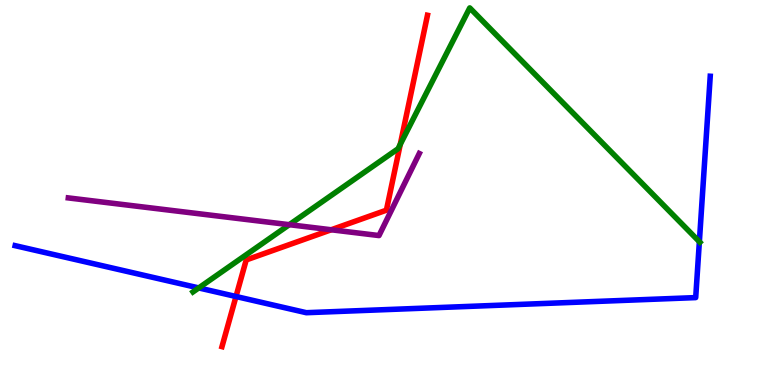[{'lines': ['blue', 'red'], 'intersections': [{'x': 3.05, 'y': 2.3}]}, {'lines': ['green', 'red'], 'intersections': [{'x': 5.17, 'y': 6.25}]}, {'lines': ['purple', 'red'], 'intersections': [{'x': 4.27, 'y': 4.03}]}, {'lines': ['blue', 'green'], 'intersections': [{'x': 2.56, 'y': 2.52}, {'x': 9.02, 'y': 3.72}]}, {'lines': ['blue', 'purple'], 'intersections': []}, {'lines': ['green', 'purple'], 'intersections': [{'x': 3.73, 'y': 4.16}]}]